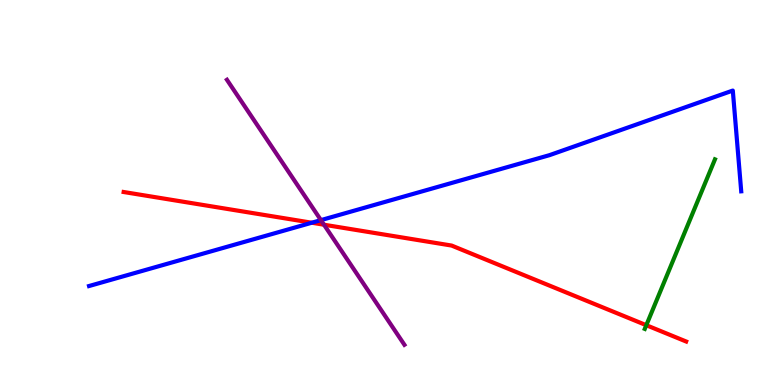[{'lines': ['blue', 'red'], 'intersections': [{'x': 4.02, 'y': 4.21}]}, {'lines': ['green', 'red'], 'intersections': [{'x': 8.34, 'y': 1.55}]}, {'lines': ['purple', 'red'], 'intersections': [{'x': 4.18, 'y': 4.16}]}, {'lines': ['blue', 'green'], 'intersections': []}, {'lines': ['blue', 'purple'], 'intersections': [{'x': 4.14, 'y': 4.28}]}, {'lines': ['green', 'purple'], 'intersections': []}]